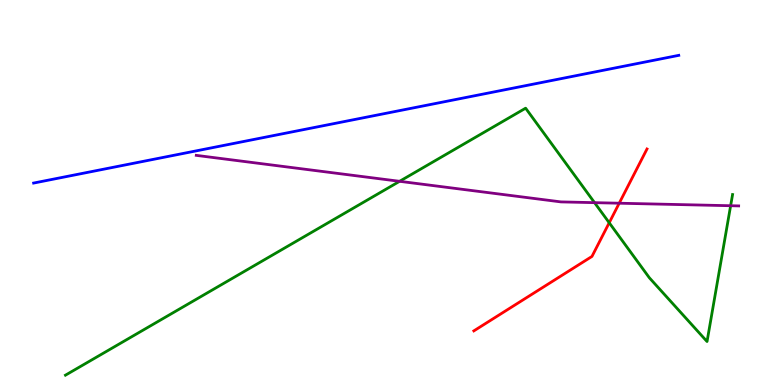[{'lines': ['blue', 'red'], 'intersections': []}, {'lines': ['green', 'red'], 'intersections': [{'x': 7.86, 'y': 4.21}]}, {'lines': ['purple', 'red'], 'intersections': [{'x': 7.99, 'y': 4.72}]}, {'lines': ['blue', 'green'], 'intersections': []}, {'lines': ['blue', 'purple'], 'intersections': []}, {'lines': ['green', 'purple'], 'intersections': [{'x': 5.16, 'y': 5.29}, {'x': 7.67, 'y': 4.74}, {'x': 9.43, 'y': 4.66}]}]